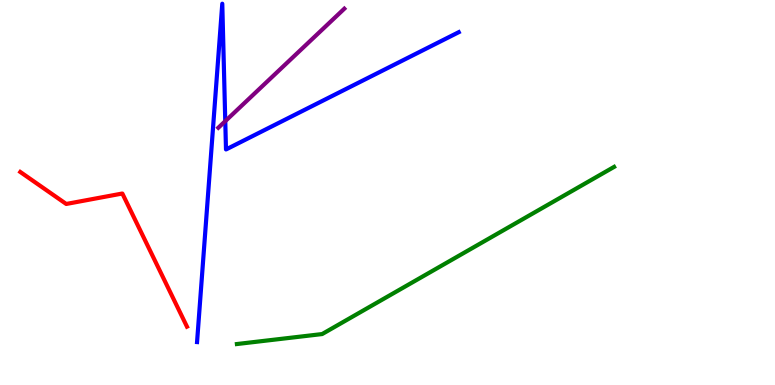[{'lines': ['blue', 'red'], 'intersections': []}, {'lines': ['green', 'red'], 'intersections': []}, {'lines': ['purple', 'red'], 'intersections': []}, {'lines': ['blue', 'green'], 'intersections': []}, {'lines': ['blue', 'purple'], 'intersections': [{'x': 2.91, 'y': 6.85}]}, {'lines': ['green', 'purple'], 'intersections': []}]